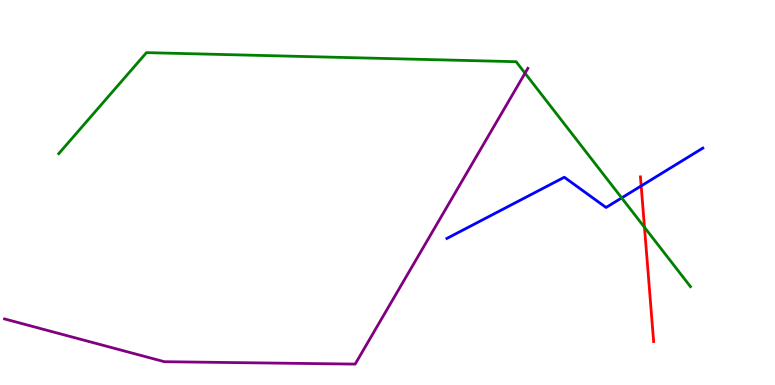[{'lines': ['blue', 'red'], 'intersections': [{'x': 8.27, 'y': 5.17}]}, {'lines': ['green', 'red'], 'intersections': [{'x': 8.32, 'y': 4.1}]}, {'lines': ['purple', 'red'], 'intersections': []}, {'lines': ['blue', 'green'], 'intersections': [{'x': 8.02, 'y': 4.86}]}, {'lines': ['blue', 'purple'], 'intersections': []}, {'lines': ['green', 'purple'], 'intersections': [{'x': 6.77, 'y': 8.1}]}]